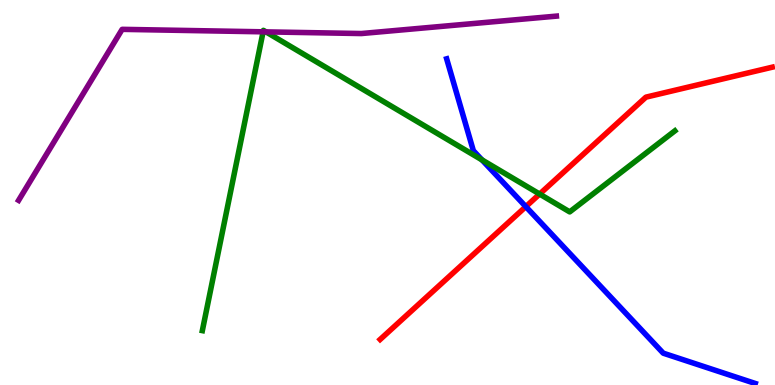[{'lines': ['blue', 'red'], 'intersections': [{'x': 6.78, 'y': 4.63}]}, {'lines': ['green', 'red'], 'intersections': [{'x': 6.96, 'y': 4.96}]}, {'lines': ['purple', 'red'], 'intersections': []}, {'lines': ['blue', 'green'], 'intersections': [{'x': 6.22, 'y': 5.85}]}, {'lines': ['blue', 'purple'], 'intersections': []}, {'lines': ['green', 'purple'], 'intersections': [{'x': 3.39, 'y': 9.17}, {'x': 3.43, 'y': 9.17}]}]